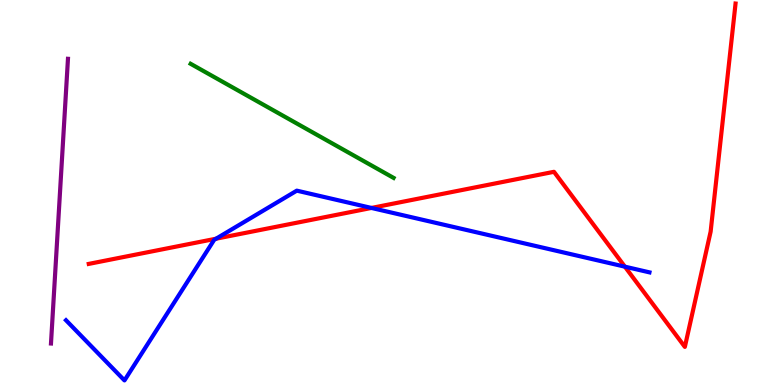[{'lines': ['blue', 'red'], 'intersections': [{'x': 2.79, 'y': 3.8}, {'x': 4.79, 'y': 4.6}, {'x': 8.06, 'y': 3.07}]}, {'lines': ['green', 'red'], 'intersections': []}, {'lines': ['purple', 'red'], 'intersections': []}, {'lines': ['blue', 'green'], 'intersections': []}, {'lines': ['blue', 'purple'], 'intersections': []}, {'lines': ['green', 'purple'], 'intersections': []}]